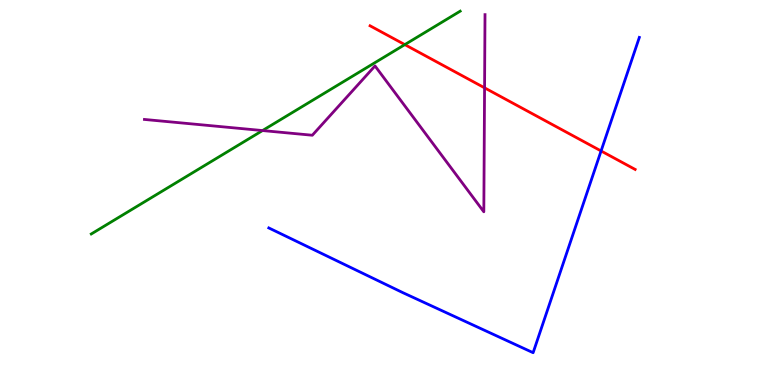[{'lines': ['blue', 'red'], 'intersections': [{'x': 7.76, 'y': 6.08}]}, {'lines': ['green', 'red'], 'intersections': [{'x': 5.22, 'y': 8.84}]}, {'lines': ['purple', 'red'], 'intersections': [{'x': 6.25, 'y': 7.72}]}, {'lines': ['blue', 'green'], 'intersections': []}, {'lines': ['blue', 'purple'], 'intersections': []}, {'lines': ['green', 'purple'], 'intersections': [{'x': 3.39, 'y': 6.61}]}]